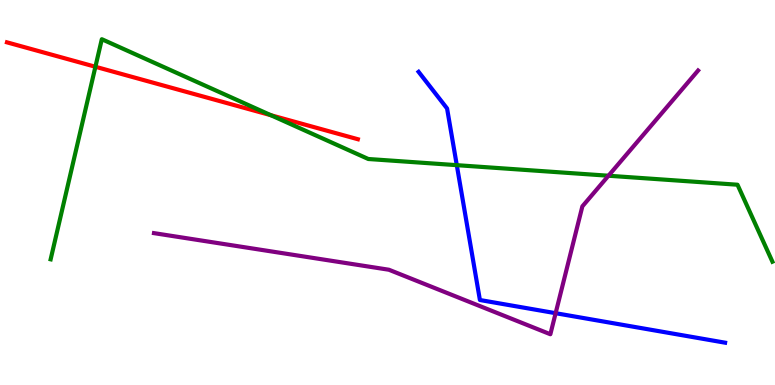[{'lines': ['blue', 'red'], 'intersections': []}, {'lines': ['green', 'red'], 'intersections': [{'x': 1.23, 'y': 8.27}, {'x': 3.5, 'y': 7.01}]}, {'lines': ['purple', 'red'], 'intersections': []}, {'lines': ['blue', 'green'], 'intersections': [{'x': 5.89, 'y': 5.71}]}, {'lines': ['blue', 'purple'], 'intersections': [{'x': 7.17, 'y': 1.87}]}, {'lines': ['green', 'purple'], 'intersections': [{'x': 7.85, 'y': 5.44}]}]